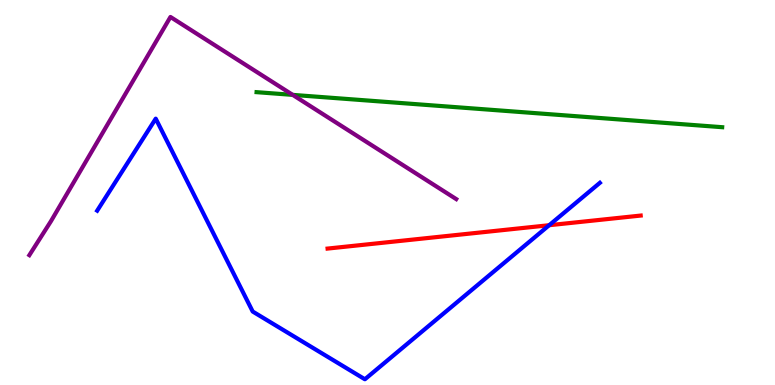[{'lines': ['blue', 'red'], 'intersections': [{'x': 7.09, 'y': 4.15}]}, {'lines': ['green', 'red'], 'intersections': []}, {'lines': ['purple', 'red'], 'intersections': []}, {'lines': ['blue', 'green'], 'intersections': []}, {'lines': ['blue', 'purple'], 'intersections': []}, {'lines': ['green', 'purple'], 'intersections': [{'x': 3.78, 'y': 7.54}]}]